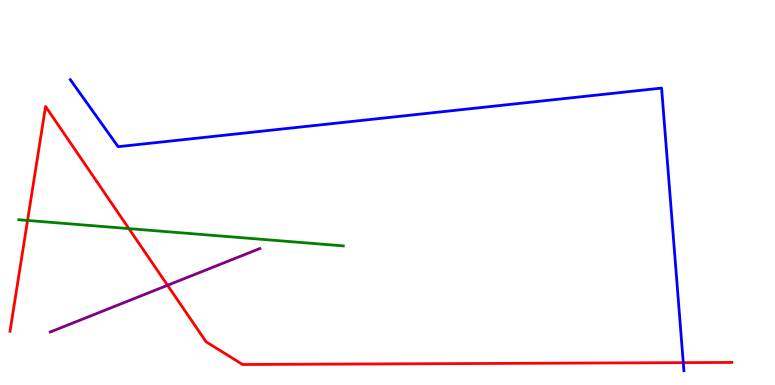[{'lines': ['blue', 'red'], 'intersections': [{'x': 8.82, 'y': 0.581}]}, {'lines': ['green', 'red'], 'intersections': [{'x': 0.355, 'y': 4.27}, {'x': 1.66, 'y': 4.06}]}, {'lines': ['purple', 'red'], 'intersections': [{'x': 2.16, 'y': 2.59}]}, {'lines': ['blue', 'green'], 'intersections': []}, {'lines': ['blue', 'purple'], 'intersections': []}, {'lines': ['green', 'purple'], 'intersections': []}]